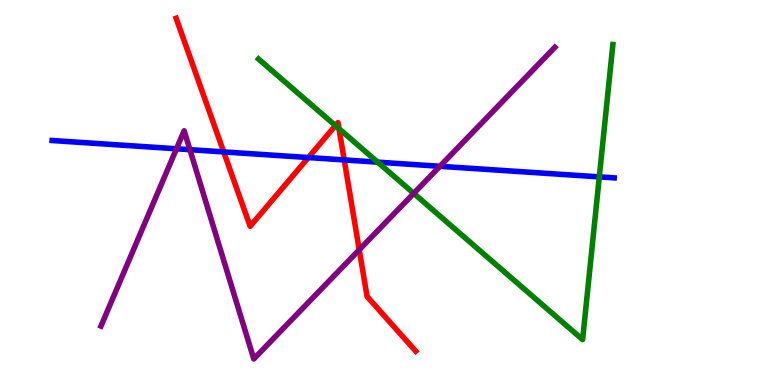[{'lines': ['blue', 'red'], 'intersections': [{'x': 2.89, 'y': 6.05}, {'x': 3.98, 'y': 5.91}, {'x': 4.44, 'y': 5.85}]}, {'lines': ['green', 'red'], 'intersections': [{'x': 4.33, 'y': 6.74}, {'x': 4.37, 'y': 6.66}]}, {'lines': ['purple', 'red'], 'intersections': [{'x': 4.64, 'y': 3.51}]}, {'lines': ['blue', 'green'], 'intersections': [{'x': 4.87, 'y': 5.79}, {'x': 7.73, 'y': 5.41}]}, {'lines': ['blue', 'purple'], 'intersections': [{'x': 2.28, 'y': 6.14}, {'x': 2.45, 'y': 6.11}, {'x': 5.68, 'y': 5.68}]}, {'lines': ['green', 'purple'], 'intersections': [{'x': 5.34, 'y': 4.98}]}]